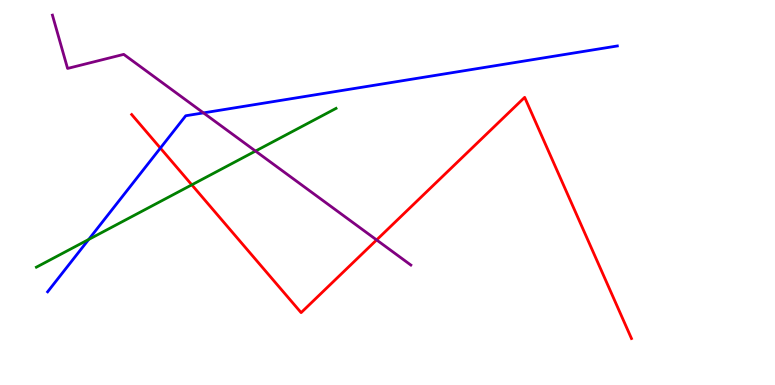[{'lines': ['blue', 'red'], 'intersections': [{'x': 2.07, 'y': 6.15}]}, {'lines': ['green', 'red'], 'intersections': [{'x': 2.47, 'y': 5.2}]}, {'lines': ['purple', 'red'], 'intersections': [{'x': 4.86, 'y': 3.77}]}, {'lines': ['blue', 'green'], 'intersections': [{'x': 1.14, 'y': 3.78}]}, {'lines': ['blue', 'purple'], 'intersections': [{'x': 2.63, 'y': 7.07}]}, {'lines': ['green', 'purple'], 'intersections': [{'x': 3.3, 'y': 6.08}]}]